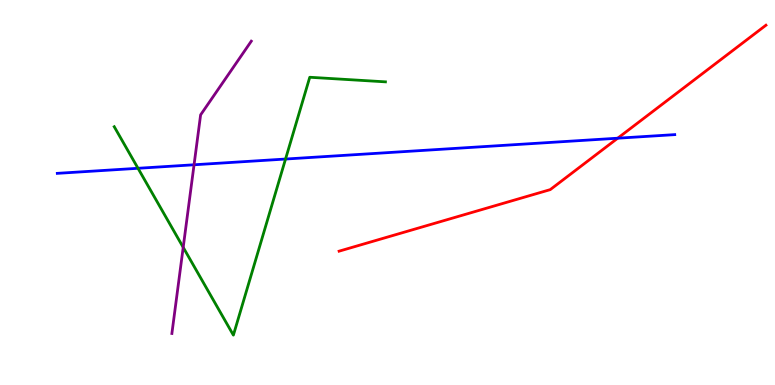[{'lines': ['blue', 'red'], 'intersections': [{'x': 7.97, 'y': 6.41}]}, {'lines': ['green', 'red'], 'intersections': []}, {'lines': ['purple', 'red'], 'intersections': []}, {'lines': ['blue', 'green'], 'intersections': [{'x': 1.78, 'y': 5.63}, {'x': 3.68, 'y': 5.87}]}, {'lines': ['blue', 'purple'], 'intersections': [{'x': 2.5, 'y': 5.72}]}, {'lines': ['green', 'purple'], 'intersections': [{'x': 2.36, 'y': 3.58}]}]